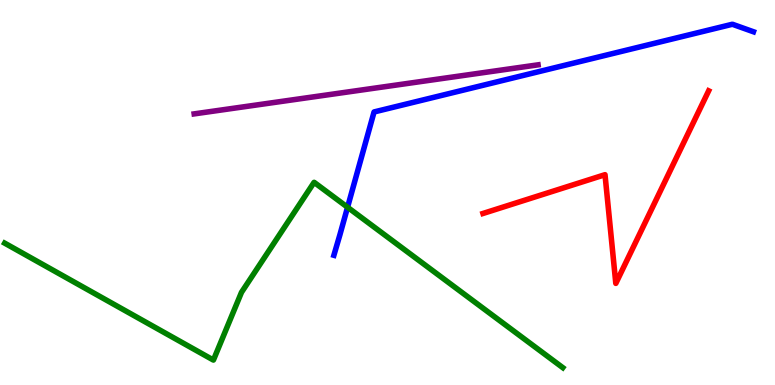[{'lines': ['blue', 'red'], 'intersections': []}, {'lines': ['green', 'red'], 'intersections': []}, {'lines': ['purple', 'red'], 'intersections': []}, {'lines': ['blue', 'green'], 'intersections': [{'x': 4.48, 'y': 4.62}]}, {'lines': ['blue', 'purple'], 'intersections': []}, {'lines': ['green', 'purple'], 'intersections': []}]